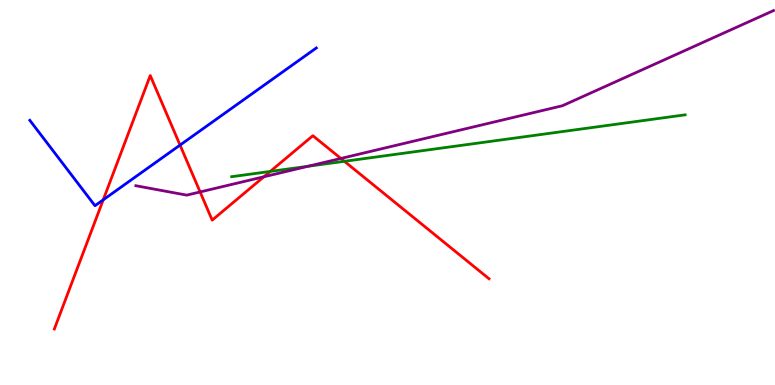[{'lines': ['blue', 'red'], 'intersections': [{'x': 1.33, 'y': 4.81}, {'x': 2.32, 'y': 6.23}]}, {'lines': ['green', 'red'], 'intersections': [{'x': 3.49, 'y': 5.55}, {'x': 4.44, 'y': 5.81}]}, {'lines': ['purple', 'red'], 'intersections': [{'x': 2.58, 'y': 5.01}, {'x': 3.41, 'y': 5.41}, {'x': 4.4, 'y': 5.88}]}, {'lines': ['blue', 'green'], 'intersections': []}, {'lines': ['blue', 'purple'], 'intersections': []}, {'lines': ['green', 'purple'], 'intersections': [{'x': 3.97, 'y': 5.68}]}]